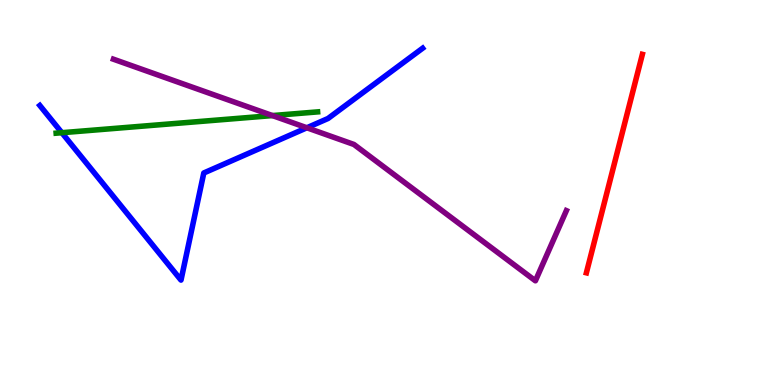[{'lines': ['blue', 'red'], 'intersections': []}, {'lines': ['green', 'red'], 'intersections': []}, {'lines': ['purple', 'red'], 'intersections': []}, {'lines': ['blue', 'green'], 'intersections': [{'x': 0.798, 'y': 6.55}]}, {'lines': ['blue', 'purple'], 'intersections': [{'x': 3.96, 'y': 6.68}]}, {'lines': ['green', 'purple'], 'intersections': [{'x': 3.52, 'y': 7.0}]}]